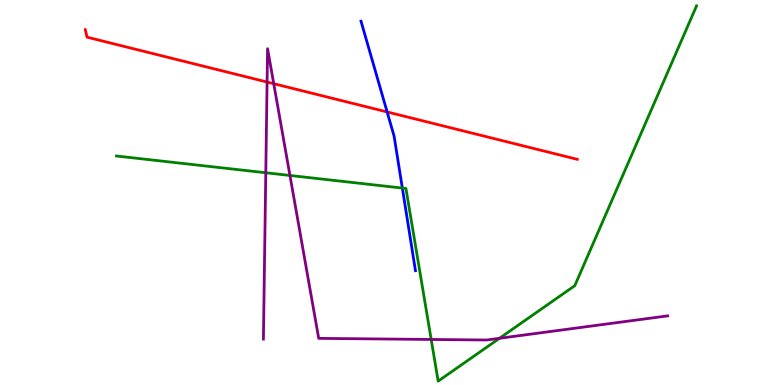[{'lines': ['blue', 'red'], 'intersections': [{'x': 5.0, 'y': 7.09}]}, {'lines': ['green', 'red'], 'intersections': []}, {'lines': ['purple', 'red'], 'intersections': [{'x': 3.45, 'y': 7.87}, {'x': 3.53, 'y': 7.83}]}, {'lines': ['blue', 'green'], 'intersections': [{'x': 5.19, 'y': 5.11}]}, {'lines': ['blue', 'purple'], 'intersections': []}, {'lines': ['green', 'purple'], 'intersections': [{'x': 3.43, 'y': 5.51}, {'x': 3.74, 'y': 5.44}, {'x': 5.56, 'y': 1.18}, {'x': 6.44, 'y': 1.21}]}]